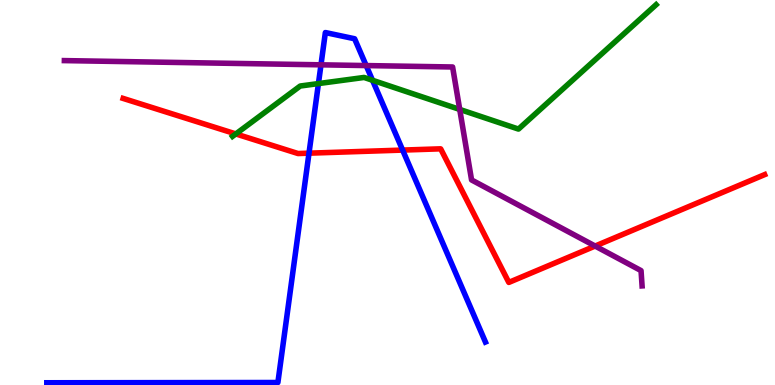[{'lines': ['blue', 'red'], 'intersections': [{'x': 3.99, 'y': 6.02}, {'x': 5.2, 'y': 6.1}]}, {'lines': ['green', 'red'], 'intersections': [{'x': 3.04, 'y': 6.52}]}, {'lines': ['purple', 'red'], 'intersections': [{'x': 7.68, 'y': 3.61}]}, {'lines': ['blue', 'green'], 'intersections': [{'x': 4.11, 'y': 7.83}, {'x': 4.81, 'y': 7.91}]}, {'lines': ['blue', 'purple'], 'intersections': [{'x': 4.14, 'y': 8.32}, {'x': 4.72, 'y': 8.3}]}, {'lines': ['green', 'purple'], 'intersections': [{'x': 5.93, 'y': 7.16}]}]